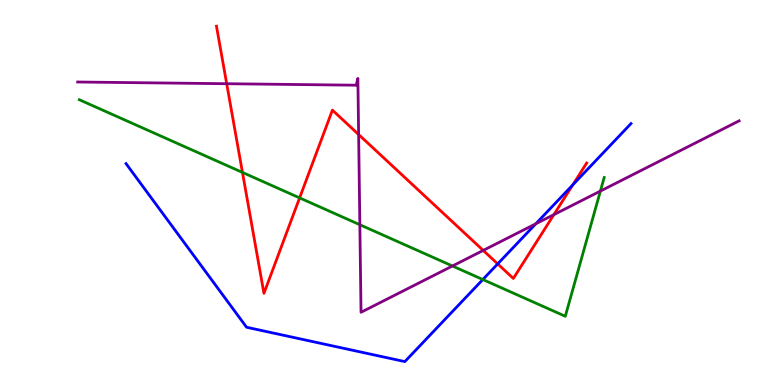[{'lines': ['blue', 'red'], 'intersections': [{'x': 6.42, 'y': 3.15}, {'x': 7.39, 'y': 5.2}]}, {'lines': ['green', 'red'], 'intersections': [{'x': 3.13, 'y': 5.52}, {'x': 3.87, 'y': 4.86}]}, {'lines': ['purple', 'red'], 'intersections': [{'x': 2.93, 'y': 7.83}, {'x': 4.63, 'y': 6.51}, {'x': 6.24, 'y': 3.5}, {'x': 7.15, 'y': 4.43}]}, {'lines': ['blue', 'green'], 'intersections': [{'x': 6.23, 'y': 2.74}]}, {'lines': ['blue', 'purple'], 'intersections': [{'x': 6.91, 'y': 4.19}]}, {'lines': ['green', 'purple'], 'intersections': [{'x': 4.64, 'y': 4.16}, {'x': 5.84, 'y': 3.09}, {'x': 7.75, 'y': 5.04}]}]